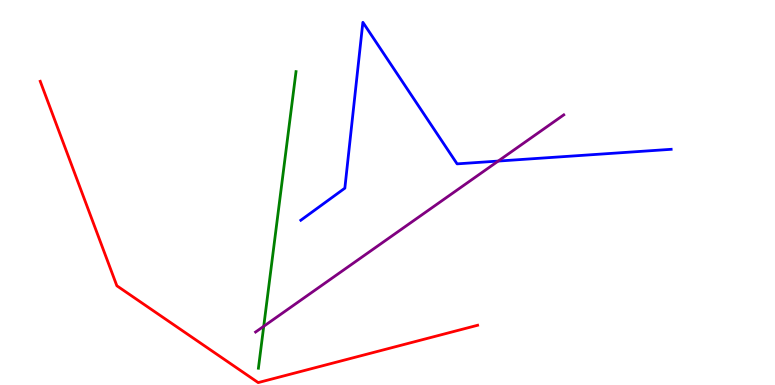[{'lines': ['blue', 'red'], 'intersections': []}, {'lines': ['green', 'red'], 'intersections': []}, {'lines': ['purple', 'red'], 'intersections': []}, {'lines': ['blue', 'green'], 'intersections': []}, {'lines': ['blue', 'purple'], 'intersections': [{'x': 6.43, 'y': 5.82}]}, {'lines': ['green', 'purple'], 'intersections': [{'x': 3.4, 'y': 1.52}]}]